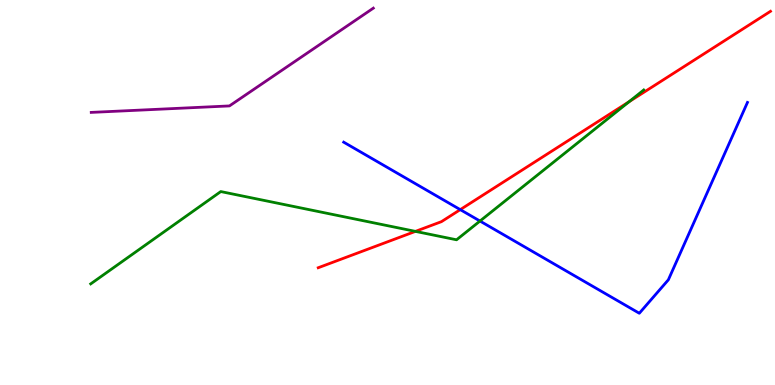[{'lines': ['blue', 'red'], 'intersections': [{'x': 5.94, 'y': 4.56}]}, {'lines': ['green', 'red'], 'intersections': [{'x': 5.36, 'y': 3.99}, {'x': 8.12, 'y': 7.36}]}, {'lines': ['purple', 'red'], 'intersections': []}, {'lines': ['blue', 'green'], 'intersections': [{'x': 6.19, 'y': 4.26}]}, {'lines': ['blue', 'purple'], 'intersections': []}, {'lines': ['green', 'purple'], 'intersections': []}]